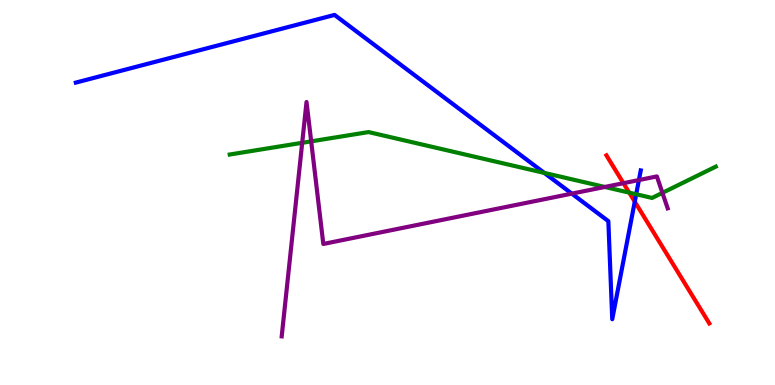[{'lines': ['blue', 'red'], 'intersections': [{'x': 8.19, 'y': 4.76}]}, {'lines': ['green', 'red'], 'intersections': [{'x': 8.12, 'y': 5.0}]}, {'lines': ['purple', 'red'], 'intersections': [{'x': 8.04, 'y': 5.24}]}, {'lines': ['blue', 'green'], 'intersections': [{'x': 7.02, 'y': 5.51}, {'x': 8.21, 'y': 4.95}]}, {'lines': ['blue', 'purple'], 'intersections': [{'x': 7.38, 'y': 4.97}, {'x': 8.24, 'y': 5.32}]}, {'lines': ['green', 'purple'], 'intersections': [{'x': 3.9, 'y': 6.29}, {'x': 4.02, 'y': 6.33}, {'x': 7.8, 'y': 5.14}, {'x': 8.55, 'y': 4.99}]}]